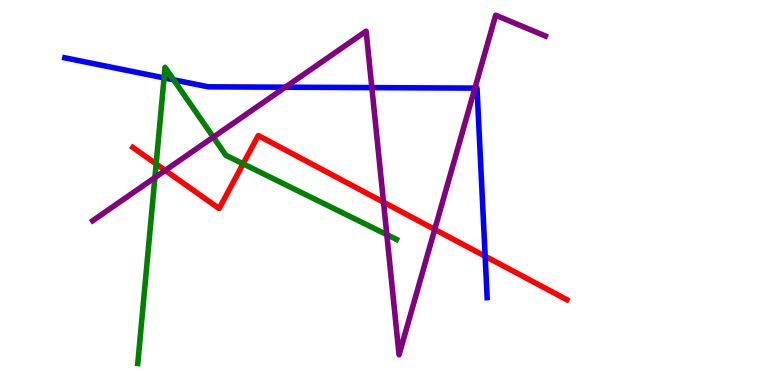[{'lines': ['blue', 'red'], 'intersections': [{'x': 6.26, 'y': 3.34}]}, {'lines': ['green', 'red'], 'intersections': [{'x': 2.01, 'y': 5.74}, {'x': 3.14, 'y': 5.74}]}, {'lines': ['purple', 'red'], 'intersections': [{'x': 2.13, 'y': 5.57}, {'x': 4.95, 'y': 4.75}, {'x': 5.61, 'y': 4.04}]}, {'lines': ['blue', 'green'], 'intersections': [{'x': 2.12, 'y': 7.98}, {'x': 2.24, 'y': 7.93}]}, {'lines': ['blue', 'purple'], 'intersections': [{'x': 3.68, 'y': 7.74}, {'x': 4.8, 'y': 7.72}, {'x': 6.13, 'y': 7.71}]}, {'lines': ['green', 'purple'], 'intersections': [{'x': 2.0, 'y': 5.39}, {'x': 2.75, 'y': 6.44}, {'x': 4.99, 'y': 3.91}]}]